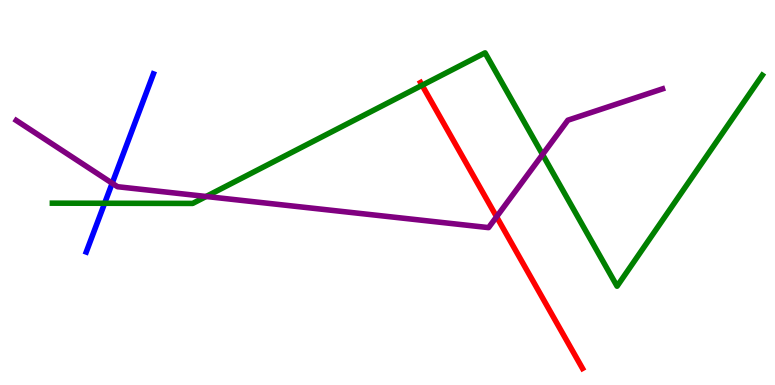[{'lines': ['blue', 'red'], 'intersections': []}, {'lines': ['green', 'red'], 'intersections': [{'x': 5.45, 'y': 7.79}]}, {'lines': ['purple', 'red'], 'intersections': [{'x': 6.41, 'y': 4.37}]}, {'lines': ['blue', 'green'], 'intersections': [{'x': 1.35, 'y': 4.72}]}, {'lines': ['blue', 'purple'], 'intersections': [{'x': 1.45, 'y': 5.24}]}, {'lines': ['green', 'purple'], 'intersections': [{'x': 2.66, 'y': 4.9}, {'x': 7.0, 'y': 5.99}]}]